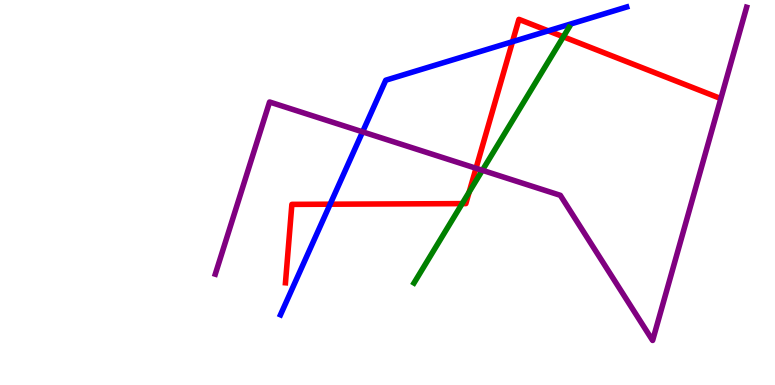[{'lines': ['blue', 'red'], 'intersections': [{'x': 4.26, 'y': 4.7}, {'x': 6.61, 'y': 8.92}, {'x': 7.07, 'y': 9.2}]}, {'lines': ['green', 'red'], 'intersections': [{'x': 5.96, 'y': 4.71}, {'x': 6.05, 'y': 5.01}, {'x': 7.27, 'y': 9.04}]}, {'lines': ['purple', 'red'], 'intersections': [{'x': 6.14, 'y': 5.63}]}, {'lines': ['blue', 'green'], 'intersections': []}, {'lines': ['blue', 'purple'], 'intersections': [{'x': 4.68, 'y': 6.58}]}, {'lines': ['green', 'purple'], 'intersections': [{'x': 6.22, 'y': 5.58}]}]